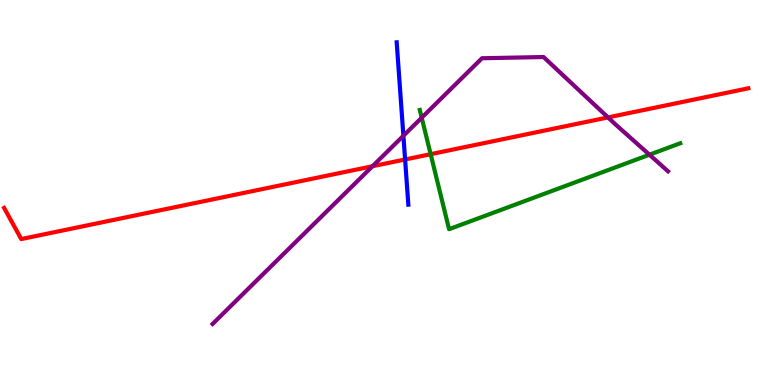[{'lines': ['blue', 'red'], 'intersections': [{'x': 5.23, 'y': 5.86}]}, {'lines': ['green', 'red'], 'intersections': [{'x': 5.56, 'y': 6.0}]}, {'lines': ['purple', 'red'], 'intersections': [{'x': 4.81, 'y': 5.68}, {'x': 7.85, 'y': 6.95}]}, {'lines': ['blue', 'green'], 'intersections': []}, {'lines': ['blue', 'purple'], 'intersections': [{'x': 5.21, 'y': 6.47}]}, {'lines': ['green', 'purple'], 'intersections': [{'x': 5.44, 'y': 6.94}, {'x': 8.38, 'y': 5.98}]}]